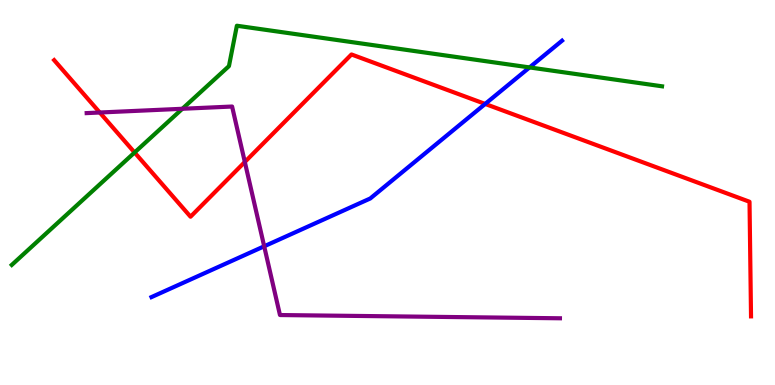[{'lines': ['blue', 'red'], 'intersections': [{'x': 6.26, 'y': 7.3}]}, {'lines': ['green', 'red'], 'intersections': [{'x': 1.74, 'y': 6.04}]}, {'lines': ['purple', 'red'], 'intersections': [{'x': 1.29, 'y': 7.08}, {'x': 3.16, 'y': 5.79}]}, {'lines': ['blue', 'green'], 'intersections': [{'x': 6.83, 'y': 8.25}]}, {'lines': ['blue', 'purple'], 'intersections': [{'x': 3.41, 'y': 3.6}]}, {'lines': ['green', 'purple'], 'intersections': [{'x': 2.35, 'y': 7.17}]}]